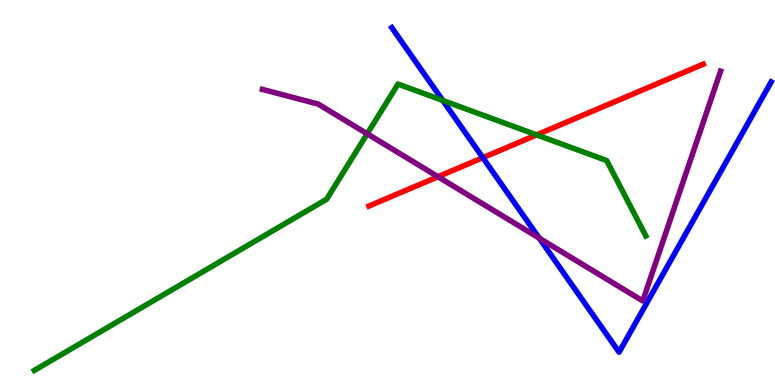[{'lines': ['blue', 'red'], 'intersections': [{'x': 6.23, 'y': 5.9}]}, {'lines': ['green', 'red'], 'intersections': [{'x': 6.92, 'y': 6.5}]}, {'lines': ['purple', 'red'], 'intersections': [{'x': 5.65, 'y': 5.41}]}, {'lines': ['blue', 'green'], 'intersections': [{'x': 5.71, 'y': 7.39}]}, {'lines': ['blue', 'purple'], 'intersections': [{'x': 6.96, 'y': 3.82}]}, {'lines': ['green', 'purple'], 'intersections': [{'x': 4.74, 'y': 6.52}]}]